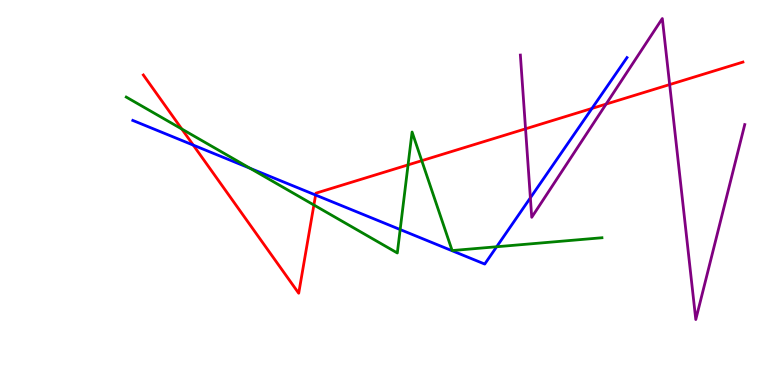[{'lines': ['blue', 'red'], 'intersections': [{'x': 2.49, 'y': 6.23}, {'x': 4.07, 'y': 4.93}, {'x': 7.64, 'y': 7.18}]}, {'lines': ['green', 'red'], 'intersections': [{'x': 2.35, 'y': 6.65}, {'x': 4.05, 'y': 4.68}, {'x': 5.27, 'y': 5.72}, {'x': 5.44, 'y': 5.83}]}, {'lines': ['purple', 'red'], 'intersections': [{'x': 6.78, 'y': 6.65}, {'x': 7.82, 'y': 7.3}, {'x': 8.64, 'y': 7.8}]}, {'lines': ['blue', 'green'], 'intersections': [{'x': 3.23, 'y': 5.63}, {'x': 5.16, 'y': 4.04}, {'x': 6.41, 'y': 3.59}]}, {'lines': ['blue', 'purple'], 'intersections': [{'x': 6.84, 'y': 4.86}]}, {'lines': ['green', 'purple'], 'intersections': []}]